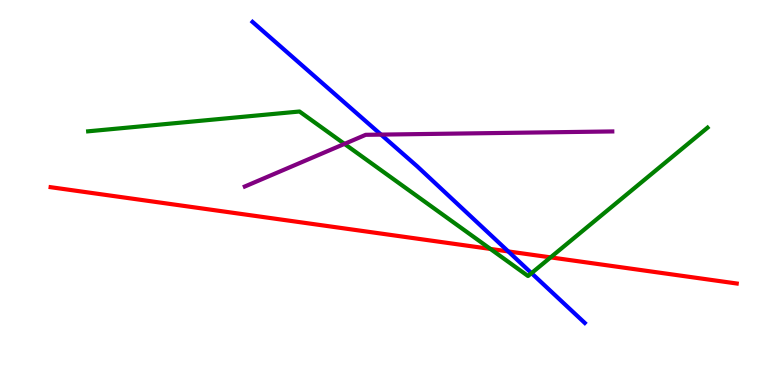[{'lines': ['blue', 'red'], 'intersections': [{'x': 6.56, 'y': 3.47}]}, {'lines': ['green', 'red'], 'intersections': [{'x': 6.33, 'y': 3.53}, {'x': 7.1, 'y': 3.31}]}, {'lines': ['purple', 'red'], 'intersections': []}, {'lines': ['blue', 'green'], 'intersections': [{'x': 6.86, 'y': 2.91}]}, {'lines': ['blue', 'purple'], 'intersections': [{'x': 4.92, 'y': 6.5}]}, {'lines': ['green', 'purple'], 'intersections': [{'x': 4.44, 'y': 6.26}]}]